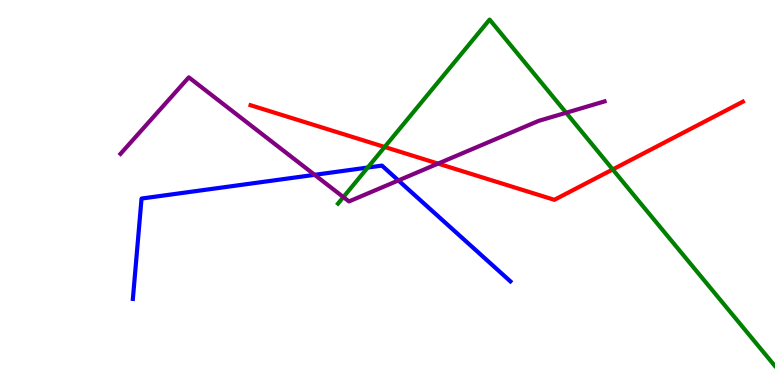[{'lines': ['blue', 'red'], 'intersections': []}, {'lines': ['green', 'red'], 'intersections': [{'x': 4.96, 'y': 6.18}, {'x': 7.91, 'y': 5.6}]}, {'lines': ['purple', 'red'], 'intersections': [{'x': 5.65, 'y': 5.75}]}, {'lines': ['blue', 'green'], 'intersections': [{'x': 4.74, 'y': 5.65}]}, {'lines': ['blue', 'purple'], 'intersections': [{'x': 4.06, 'y': 5.46}, {'x': 5.14, 'y': 5.31}]}, {'lines': ['green', 'purple'], 'intersections': [{'x': 4.43, 'y': 4.88}, {'x': 7.3, 'y': 7.07}]}]